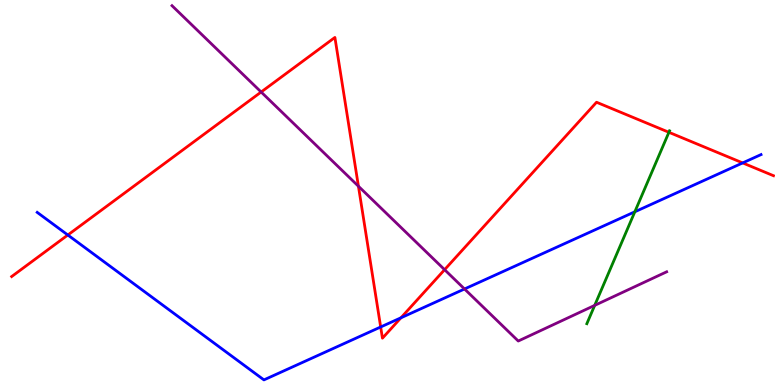[{'lines': ['blue', 'red'], 'intersections': [{'x': 0.875, 'y': 3.9}, {'x': 4.91, 'y': 1.51}, {'x': 5.17, 'y': 1.75}, {'x': 9.58, 'y': 5.77}]}, {'lines': ['green', 'red'], 'intersections': [{'x': 8.63, 'y': 6.56}]}, {'lines': ['purple', 'red'], 'intersections': [{'x': 3.37, 'y': 7.61}, {'x': 4.62, 'y': 5.16}, {'x': 5.74, 'y': 3.0}]}, {'lines': ['blue', 'green'], 'intersections': [{'x': 8.19, 'y': 4.5}]}, {'lines': ['blue', 'purple'], 'intersections': [{'x': 5.99, 'y': 2.49}]}, {'lines': ['green', 'purple'], 'intersections': [{'x': 7.67, 'y': 2.07}]}]